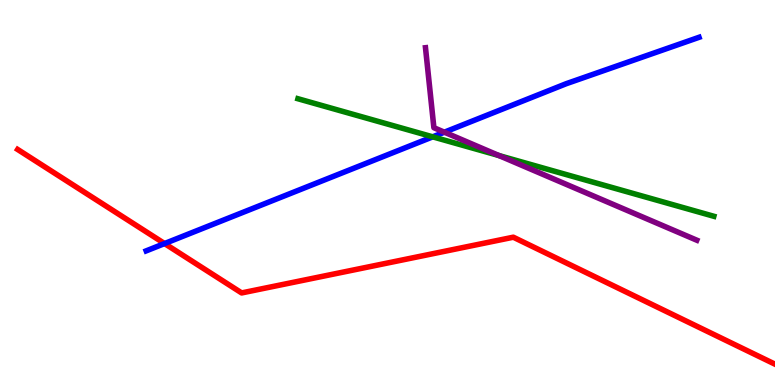[{'lines': ['blue', 'red'], 'intersections': [{'x': 2.12, 'y': 3.67}]}, {'lines': ['green', 'red'], 'intersections': []}, {'lines': ['purple', 'red'], 'intersections': []}, {'lines': ['blue', 'green'], 'intersections': [{'x': 5.58, 'y': 6.45}]}, {'lines': ['blue', 'purple'], 'intersections': [{'x': 5.73, 'y': 6.57}]}, {'lines': ['green', 'purple'], 'intersections': [{'x': 6.44, 'y': 5.96}]}]